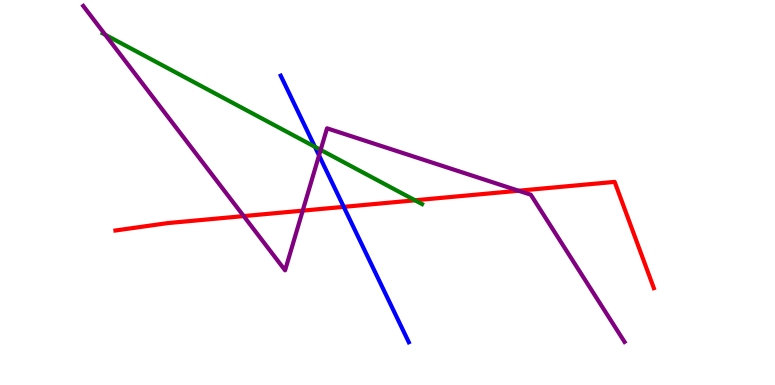[{'lines': ['blue', 'red'], 'intersections': [{'x': 4.44, 'y': 4.63}]}, {'lines': ['green', 'red'], 'intersections': [{'x': 5.35, 'y': 4.8}]}, {'lines': ['purple', 'red'], 'intersections': [{'x': 3.14, 'y': 4.39}, {'x': 3.91, 'y': 4.53}, {'x': 6.69, 'y': 5.05}]}, {'lines': ['blue', 'green'], 'intersections': [{'x': 4.06, 'y': 6.19}]}, {'lines': ['blue', 'purple'], 'intersections': [{'x': 4.12, 'y': 5.96}]}, {'lines': ['green', 'purple'], 'intersections': [{'x': 1.36, 'y': 9.1}, {'x': 4.14, 'y': 6.11}]}]